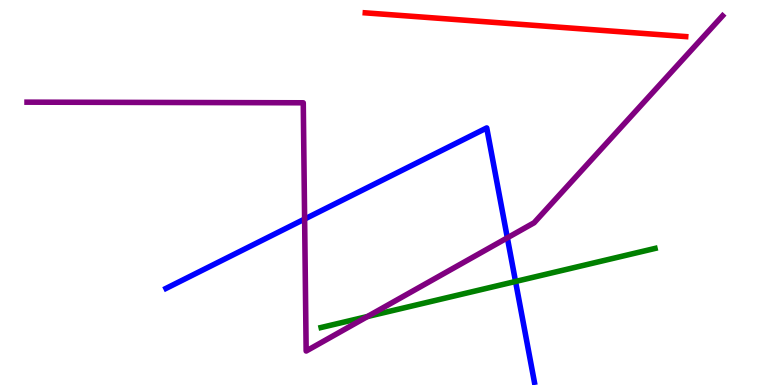[{'lines': ['blue', 'red'], 'intersections': []}, {'lines': ['green', 'red'], 'intersections': []}, {'lines': ['purple', 'red'], 'intersections': []}, {'lines': ['blue', 'green'], 'intersections': [{'x': 6.65, 'y': 2.69}]}, {'lines': ['blue', 'purple'], 'intersections': [{'x': 3.93, 'y': 4.31}, {'x': 6.55, 'y': 3.82}]}, {'lines': ['green', 'purple'], 'intersections': [{'x': 4.74, 'y': 1.78}]}]